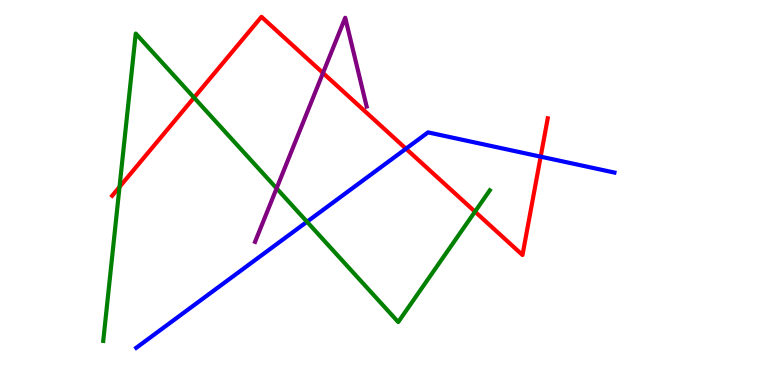[{'lines': ['blue', 'red'], 'intersections': [{'x': 5.24, 'y': 6.14}, {'x': 6.98, 'y': 5.93}]}, {'lines': ['green', 'red'], 'intersections': [{'x': 1.54, 'y': 5.14}, {'x': 2.5, 'y': 7.46}, {'x': 6.13, 'y': 4.5}]}, {'lines': ['purple', 'red'], 'intersections': [{'x': 4.17, 'y': 8.1}]}, {'lines': ['blue', 'green'], 'intersections': [{'x': 3.96, 'y': 4.24}]}, {'lines': ['blue', 'purple'], 'intersections': []}, {'lines': ['green', 'purple'], 'intersections': [{'x': 3.57, 'y': 5.11}]}]